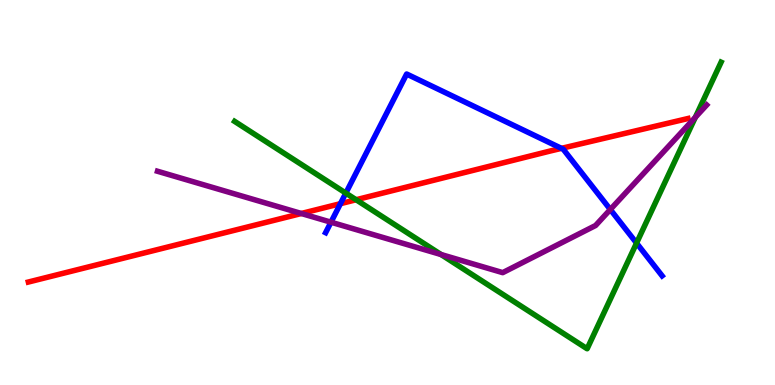[{'lines': ['blue', 'red'], 'intersections': [{'x': 4.39, 'y': 4.71}, {'x': 7.24, 'y': 6.15}]}, {'lines': ['green', 'red'], 'intersections': [{'x': 4.59, 'y': 4.81}]}, {'lines': ['purple', 'red'], 'intersections': [{'x': 3.89, 'y': 4.45}]}, {'lines': ['blue', 'green'], 'intersections': [{'x': 4.46, 'y': 4.98}, {'x': 8.21, 'y': 3.69}]}, {'lines': ['blue', 'purple'], 'intersections': [{'x': 4.27, 'y': 4.23}, {'x': 7.88, 'y': 4.56}]}, {'lines': ['green', 'purple'], 'intersections': [{'x': 5.69, 'y': 3.39}, {'x': 8.97, 'y': 6.95}]}]